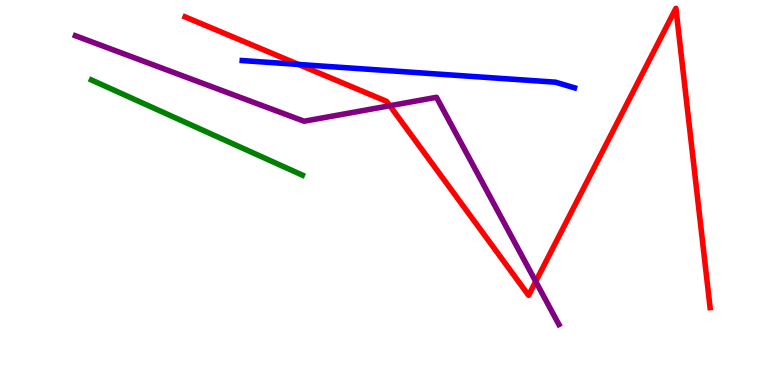[{'lines': ['blue', 'red'], 'intersections': [{'x': 3.85, 'y': 8.33}]}, {'lines': ['green', 'red'], 'intersections': []}, {'lines': ['purple', 'red'], 'intersections': [{'x': 5.03, 'y': 7.25}, {'x': 6.91, 'y': 2.69}]}, {'lines': ['blue', 'green'], 'intersections': []}, {'lines': ['blue', 'purple'], 'intersections': []}, {'lines': ['green', 'purple'], 'intersections': []}]